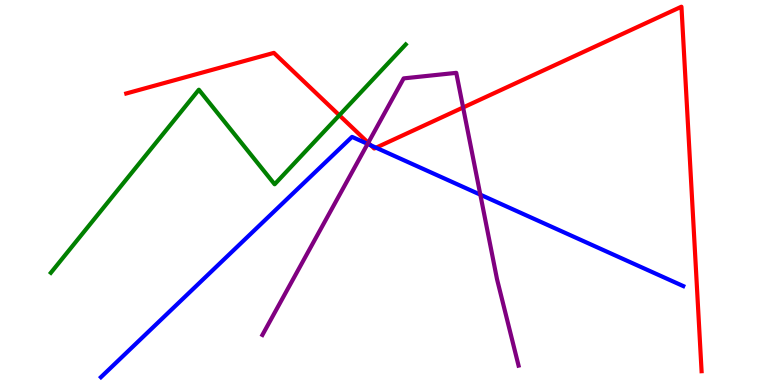[{'lines': ['blue', 'red'], 'intersections': [{'x': 4.79, 'y': 6.22}, {'x': 4.85, 'y': 6.16}]}, {'lines': ['green', 'red'], 'intersections': [{'x': 4.38, 'y': 7.01}]}, {'lines': ['purple', 'red'], 'intersections': [{'x': 4.75, 'y': 6.29}, {'x': 5.98, 'y': 7.21}]}, {'lines': ['blue', 'green'], 'intersections': []}, {'lines': ['blue', 'purple'], 'intersections': [{'x': 4.74, 'y': 6.26}, {'x': 6.2, 'y': 4.94}]}, {'lines': ['green', 'purple'], 'intersections': []}]